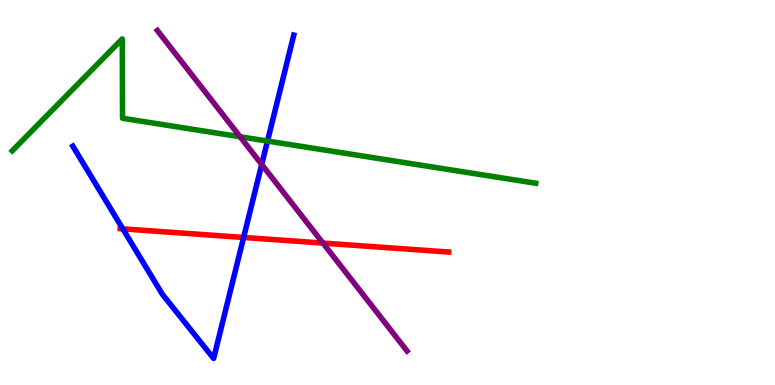[{'lines': ['blue', 'red'], 'intersections': [{'x': 1.59, 'y': 4.06}, {'x': 3.14, 'y': 3.83}]}, {'lines': ['green', 'red'], 'intersections': []}, {'lines': ['purple', 'red'], 'intersections': [{'x': 4.17, 'y': 3.69}]}, {'lines': ['blue', 'green'], 'intersections': [{'x': 3.45, 'y': 6.34}]}, {'lines': ['blue', 'purple'], 'intersections': [{'x': 3.38, 'y': 5.73}]}, {'lines': ['green', 'purple'], 'intersections': [{'x': 3.1, 'y': 6.45}]}]